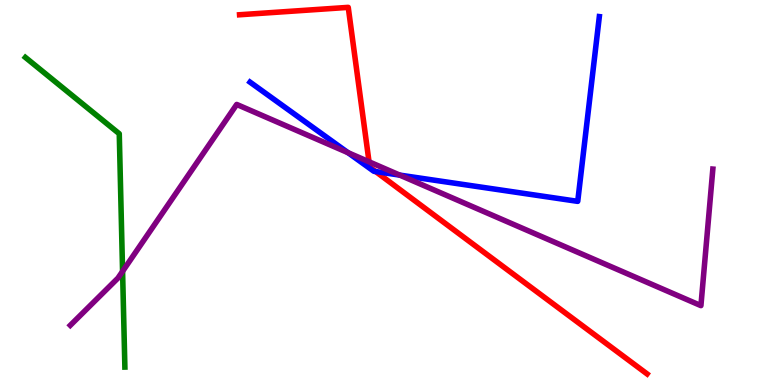[{'lines': ['blue', 'red'], 'intersections': [{'x': 4.85, 'y': 5.54}]}, {'lines': ['green', 'red'], 'intersections': []}, {'lines': ['purple', 'red'], 'intersections': [{'x': 4.76, 'y': 5.8}]}, {'lines': ['blue', 'green'], 'intersections': []}, {'lines': ['blue', 'purple'], 'intersections': [{'x': 4.49, 'y': 6.03}, {'x': 5.16, 'y': 5.45}]}, {'lines': ['green', 'purple'], 'intersections': [{'x': 1.58, 'y': 2.95}]}]